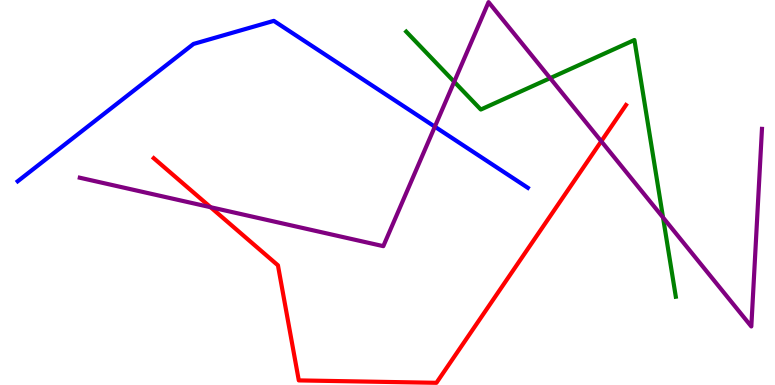[{'lines': ['blue', 'red'], 'intersections': []}, {'lines': ['green', 'red'], 'intersections': []}, {'lines': ['purple', 'red'], 'intersections': [{'x': 2.72, 'y': 4.62}, {'x': 7.76, 'y': 6.33}]}, {'lines': ['blue', 'green'], 'intersections': []}, {'lines': ['blue', 'purple'], 'intersections': [{'x': 5.61, 'y': 6.71}]}, {'lines': ['green', 'purple'], 'intersections': [{'x': 5.86, 'y': 7.88}, {'x': 7.1, 'y': 7.97}, {'x': 8.56, 'y': 4.35}]}]